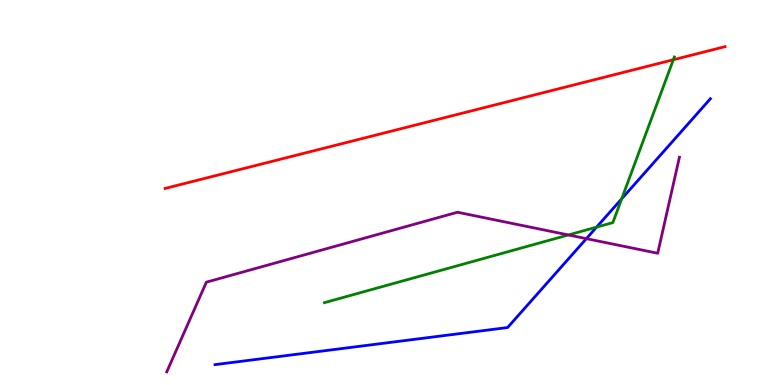[{'lines': ['blue', 'red'], 'intersections': []}, {'lines': ['green', 'red'], 'intersections': [{'x': 8.69, 'y': 8.45}]}, {'lines': ['purple', 'red'], 'intersections': []}, {'lines': ['blue', 'green'], 'intersections': [{'x': 7.7, 'y': 4.1}, {'x': 8.02, 'y': 4.84}]}, {'lines': ['blue', 'purple'], 'intersections': [{'x': 7.57, 'y': 3.8}]}, {'lines': ['green', 'purple'], 'intersections': [{'x': 7.33, 'y': 3.9}]}]